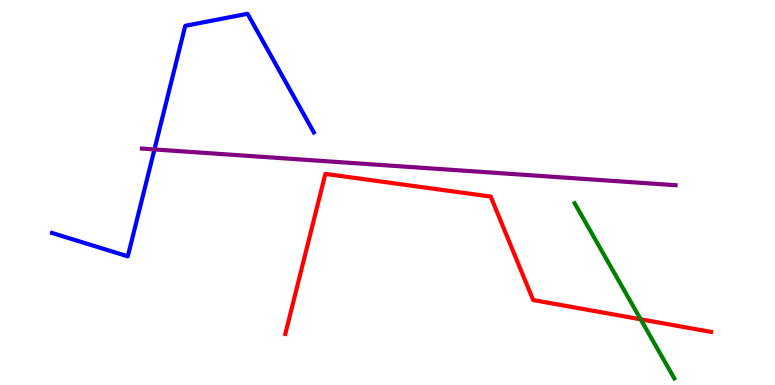[{'lines': ['blue', 'red'], 'intersections': []}, {'lines': ['green', 'red'], 'intersections': [{'x': 8.27, 'y': 1.71}]}, {'lines': ['purple', 'red'], 'intersections': []}, {'lines': ['blue', 'green'], 'intersections': []}, {'lines': ['blue', 'purple'], 'intersections': [{'x': 1.99, 'y': 6.12}]}, {'lines': ['green', 'purple'], 'intersections': []}]